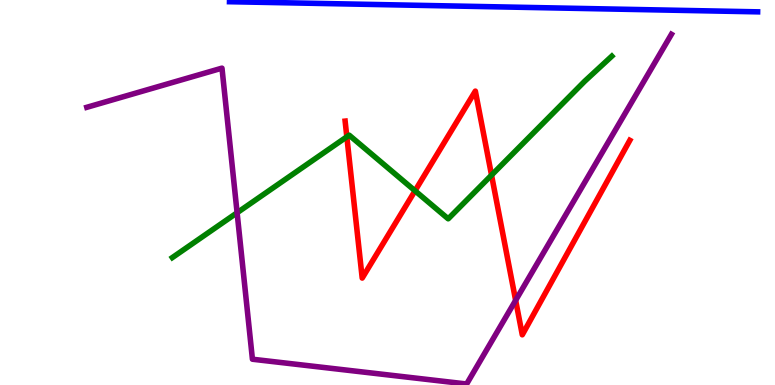[{'lines': ['blue', 'red'], 'intersections': []}, {'lines': ['green', 'red'], 'intersections': [{'x': 4.48, 'y': 6.45}, {'x': 5.36, 'y': 5.04}, {'x': 6.34, 'y': 5.45}]}, {'lines': ['purple', 'red'], 'intersections': [{'x': 6.65, 'y': 2.2}]}, {'lines': ['blue', 'green'], 'intersections': []}, {'lines': ['blue', 'purple'], 'intersections': []}, {'lines': ['green', 'purple'], 'intersections': [{'x': 3.06, 'y': 4.47}]}]